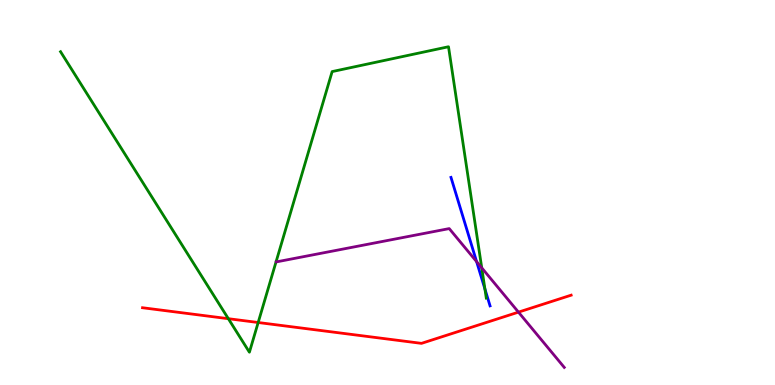[{'lines': ['blue', 'red'], 'intersections': []}, {'lines': ['green', 'red'], 'intersections': [{'x': 2.95, 'y': 1.72}, {'x': 3.33, 'y': 1.62}]}, {'lines': ['purple', 'red'], 'intersections': [{'x': 6.69, 'y': 1.89}]}, {'lines': ['blue', 'green'], 'intersections': [{'x': 6.26, 'y': 2.49}]}, {'lines': ['blue', 'purple'], 'intersections': [{'x': 6.15, 'y': 3.2}]}, {'lines': ['green', 'purple'], 'intersections': [{'x': 6.22, 'y': 3.04}]}]